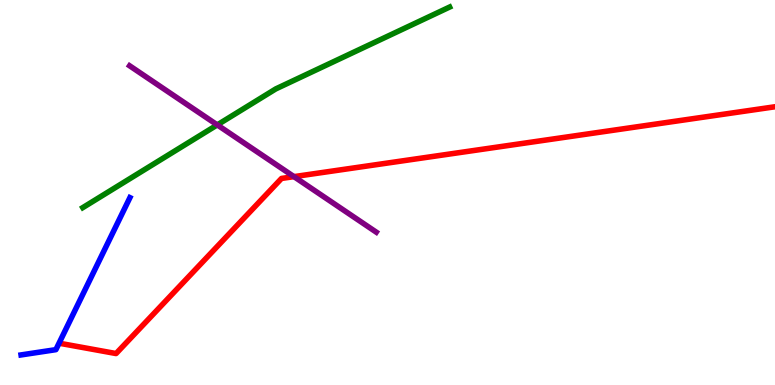[{'lines': ['blue', 'red'], 'intersections': []}, {'lines': ['green', 'red'], 'intersections': []}, {'lines': ['purple', 'red'], 'intersections': [{'x': 3.79, 'y': 5.41}]}, {'lines': ['blue', 'green'], 'intersections': []}, {'lines': ['blue', 'purple'], 'intersections': []}, {'lines': ['green', 'purple'], 'intersections': [{'x': 2.8, 'y': 6.76}]}]